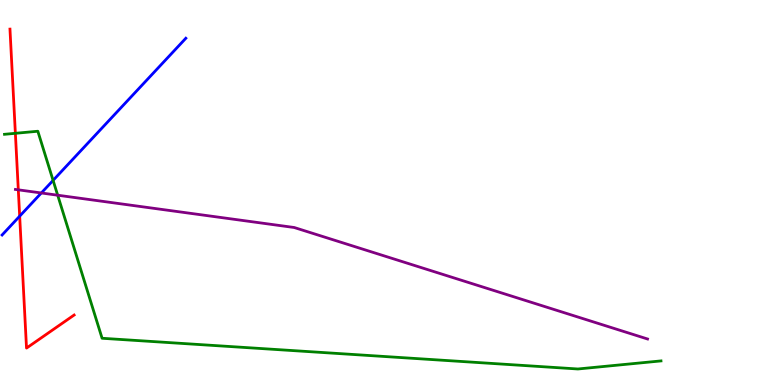[{'lines': ['blue', 'red'], 'intersections': [{'x': 0.254, 'y': 4.39}]}, {'lines': ['green', 'red'], 'intersections': [{'x': 0.198, 'y': 6.54}]}, {'lines': ['purple', 'red'], 'intersections': [{'x': 0.236, 'y': 5.07}]}, {'lines': ['blue', 'green'], 'intersections': [{'x': 0.685, 'y': 5.31}]}, {'lines': ['blue', 'purple'], 'intersections': [{'x': 0.533, 'y': 4.99}]}, {'lines': ['green', 'purple'], 'intersections': [{'x': 0.744, 'y': 4.93}]}]